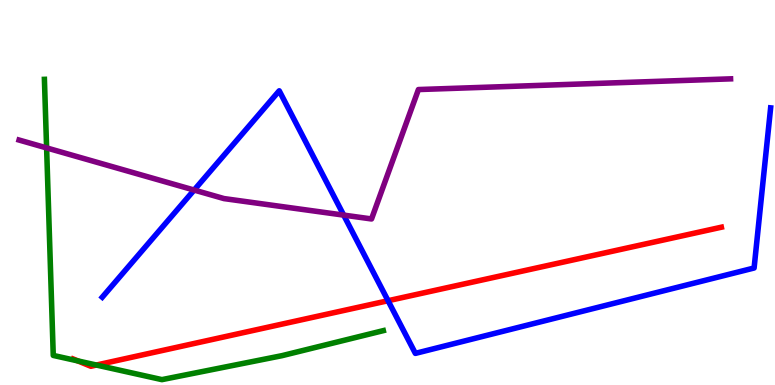[{'lines': ['blue', 'red'], 'intersections': [{'x': 5.01, 'y': 2.19}]}, {'lines': ['green', 'red'], 'intersections': [{'x': 1.0, 'y': 0.626}, {'x': 1.24, 'y': 0.518}]}, {'lines': ['purple', 'red'], 'intersections': []}, {'lines': ['blue', 'green'], 'intersections': []}, {'lines': ['blue', 'purple'], 'intersections': [{'x': 2.5, 'y': 5.06}, {'x': 4.43, 'y': 4.41}]}, {'lines': ['green', 'purple'], 'intersections': [{'x': 0.601, 'y': 6.16}]}]